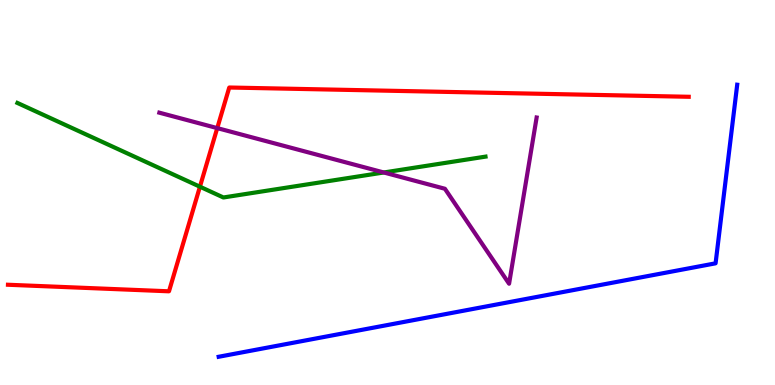[{'lines': ['blue', 'red'], 'intersections': []}, {'lines': ['green', 'red'], 'intersections': [{'x': 2.58, 'y': 5.15}]}, {'lines': ['purple', 'red'], 'intersections': [{'x': 2.8, 'y': 6.67}]}, {'lines': ['blue', 'green'], 'intersections': []}, {'lines': ['blue', 'purple'], 'intersections': []}, {'lines': ['green', 'purple'], 'intersections': [{'x': 4.95, 'y': 5.52}]}]